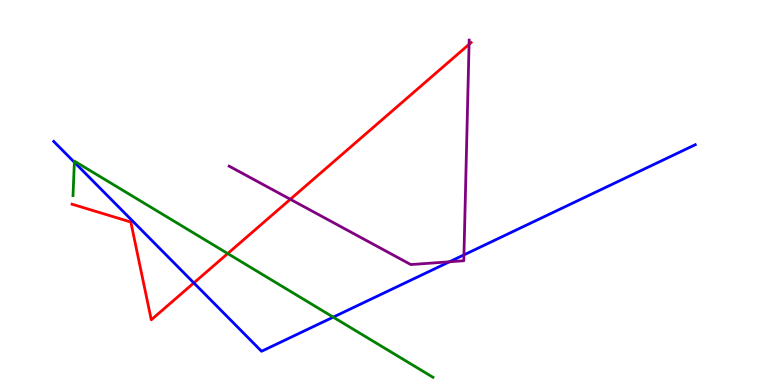[{'lines': ['blue', 'red'], 'intersections': [{'x': 2.5, 'y': 2.65}]}, {'lines': ['green', 'red'], 'intersections': [{'x': 2.94, 'y': 3.41}]}, {'lines': ['purple', 'red'], 'intersections': [{'x': 3.75, 'y': 4.82}, {'x': 6.05, 'y': 8.85}]}, {'lines': ['blue', 'green'], 'intersections': [{'x': 0.959, 'y': 5.79}, {'x': 4.3, 'y': 1.76}]}, {'lines': ['blue', 'purple'], 'intersections': [{'x': 5.8, 'y': 3.2}, {'x': 5.99, 'y': 3.38}]}, {'lines': ['green', 'purple'], 'intersections': []}]